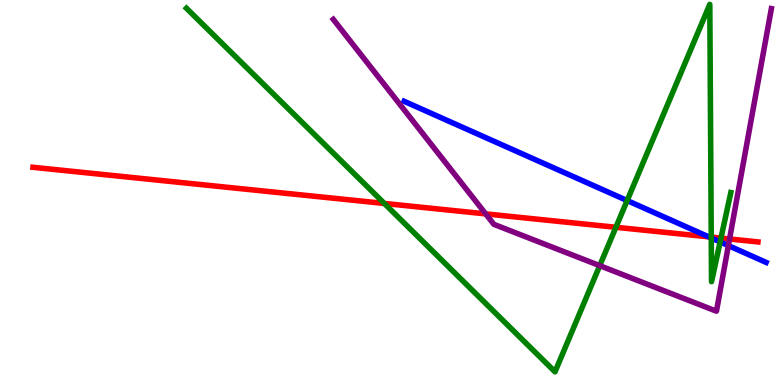[{'lines': ['blue', 'red'], 'intersections': [{'x': 9.14, 'y': 3.85}]}, {'lines': ['green', 'red'], 'intersections': [{'x': 4.96, 'y': 4.72}, {'x': 7.95, 'y': 4.1}, {'x': 9.18, 'y': 3.84}, {'x': 9.3, 'y': 3.82}]}, {'lines': ['purple', 'red'], 'intersections': [{'x': 6.27, 'y': 4.44}, {'x': 9.41, 'y': 3.79}]}, {'lines': ['blue', 'green'], 'intersections': [{'x': 8.09, 'y': 4.79}, {'x': 9.18, 'y': 3.82}, {'x': 9.29, 'y': 3.72}]}, {'lines': ['blue', 'purple'], 'intersections': [{'x': 9.4, 'y': 3.62}]}, {'lines': ['green', 'purple'], 'intersections': [{'x': 7.74, 'y': 3.1}]}]